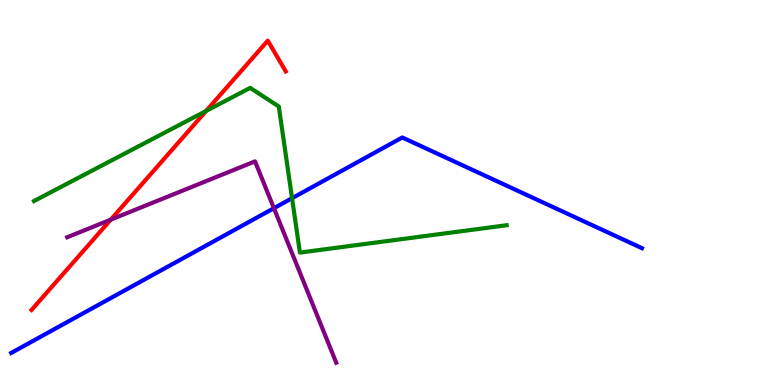[{'lines': ['blue', 'red'], 'intersections': []}, {'lines': ['green', 'red'], 'intersections': [{'x': 2.66, 'y': 7.12}]}, {'lines': ['purple', 'red'], 'intersections': [{'x': 1.43, 'y': 4.29}]}, {'lines': ['blue', 'green'], 'intersections': [{'x': 3.77, 'y': 4.85}]}, {'lines': ['blue', 'purple'], 'intersections': [{'x': 3.53, 'y': 4.59}]}, {'lines': ['green', 'purple'], 'intersections': []}]